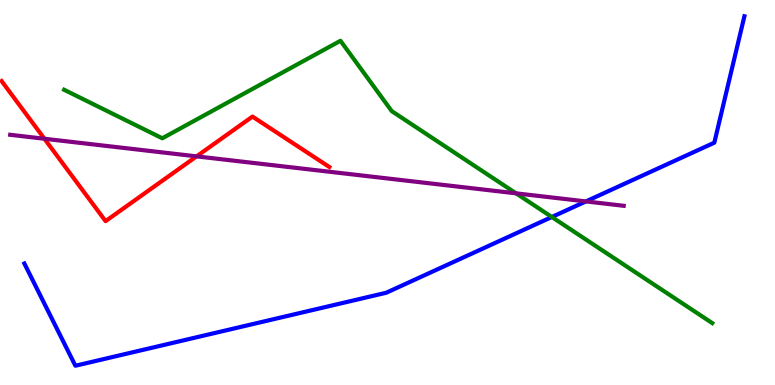[{'lines': ['blue', 'red'], 'intersections': []}, {'lines': ['green', 'red'], 'intersections': []}, {'lines': ['purple', 'red'], 'intersections': [{'x': 0.573, 'y': 6.4}, {'x': 2.54, 'y': 5.94}]}, {'lines': ['blue', 'green'], 'intersections': [{'x': 7.12, 'y': 4.36}]}, {'lines': ['blue', 'purple'], 'intersections': [{'x': 7.56, 'y': 4.77}]}, {'lines': ['green', 'purple'], 'intersections': [{'x': 6.66, 'y': 4.98}]}]